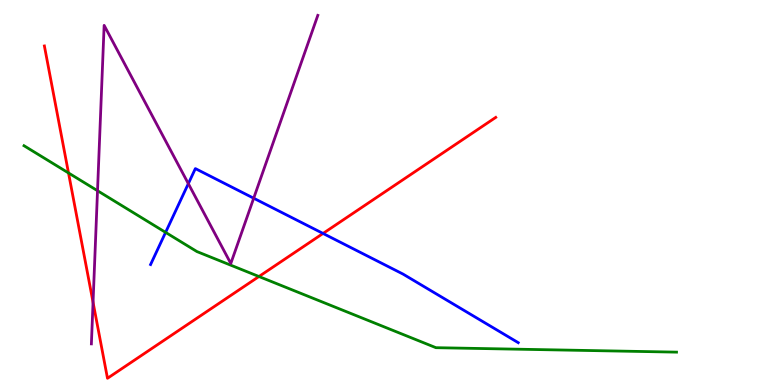[{'lines': ['blue', 'red'], 'intersections': [{'x': 4.17, 'y': 3.94}]}, {'lines': ['green', 'red'], 'intersections': [{'x': 0.884, 'y': 5.51}, {'x': 3.34, 'y': 2.82}]}, {'lines': ['purple', 'red'], 'intersections': [{'x': 1.2, 'y': 2.15}]}, {'lines': ['blue', 'green'], 'intersections': [{'x': 2.14, 'y': 3.96}]}, {'lines': ['blue', 'purple'], 'intersections': [{'x': 2.43, 'y': 5.23}, {'x': 3.27, 'y': 4.85}]}, {'lines': ['green', 'purple'], 'intersections': [{'x': 1.26, 'y': 5.05}]}]